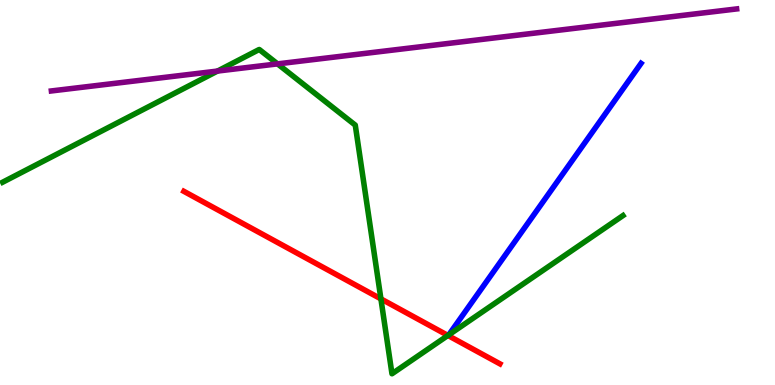[{'lines': ['blue', 'red'], 'intersections': []}, {'lines': ['green', 'red'], 'intersections': [{'x': 4.92, 'y': 2.24}, {'x': 5.78, 'y': 1.29}]}, {'lines': ['purple', 'red'], 'intersections': []}, {'lines': ['blue', 'green'], 'intersections': []}, {'lines': ['blue', 'purple'], 'intersections': []}, {'lines': ['green', 'purple'], 'intersections': [{'x': 2.81, 'y': 8.15}, {'x': 3.58, 'y': 8.34}]}]